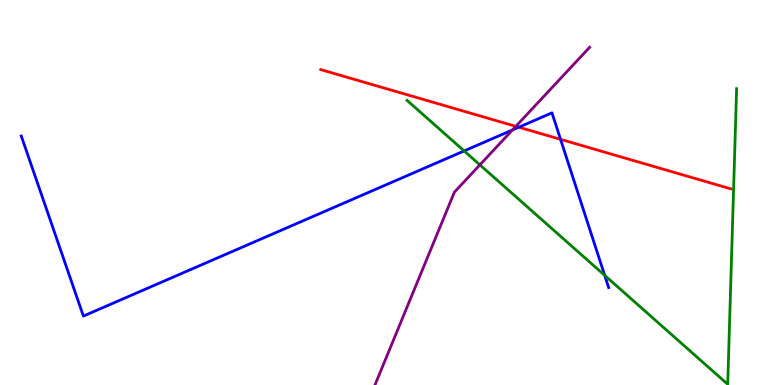[{'lines': ['blue', 'red'], 'intersections': [{'x': 6.69, 'y': 6.7}, {'x': 7.23, 'y': 6.38}]}, {'lines': ['green', 'red'], 'intersections': []}, {'lines': ['purple', 'red'], 'intersections': [{'x': 6.66, 'y': 6.72}]}, {'lines': ['blue', 'green'], 'intersections': [{'x': 5.99, 'y': 6.08}, {'x': 7.8, 'y': 2.85}]}, {'lines': ['blue', 'purple'], 'intersections': [{'x': 6.61, 'y': 6.62}]}, {'lines': ['green', 'purple'], 'intersections': [{'x': 6.19, 'y': 5.72}]}]